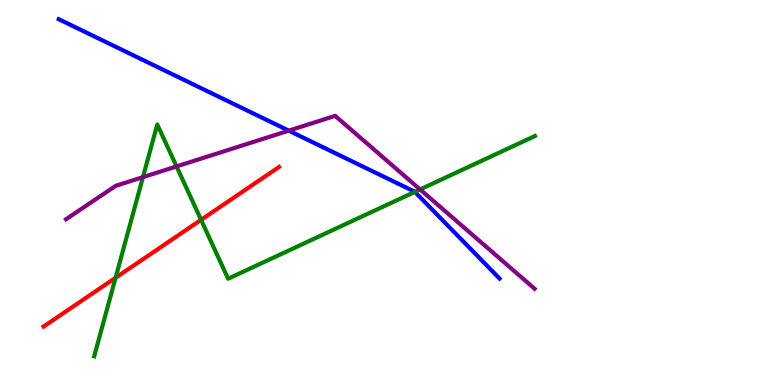[{'lines': ['blue', 'red'], 'intersections': []}, {'lines': ['green', 'red'], 'intersections': [{'x': 1.49, 'y': 2.78}, {'x': 2.59, 'y': 4.29}]}, {'lines': ['purple', 'red'], 'intersections': []}, {'lines': ['blue', 'green'], 'intersections': [{'x': 5.35, 'y': 5.02}]}, {'lines': ['blue', 'purple'], 'intersections': [{'x': 3.73, 'y': 6.61}]}, {'lines': ['green', 'purple'], 'intersections': [{'x': 1.84, 'y': 5.4}, {'x': 2.28, 'y': 5.68}, {'x': 5.42, 'y': 5.08}]}]